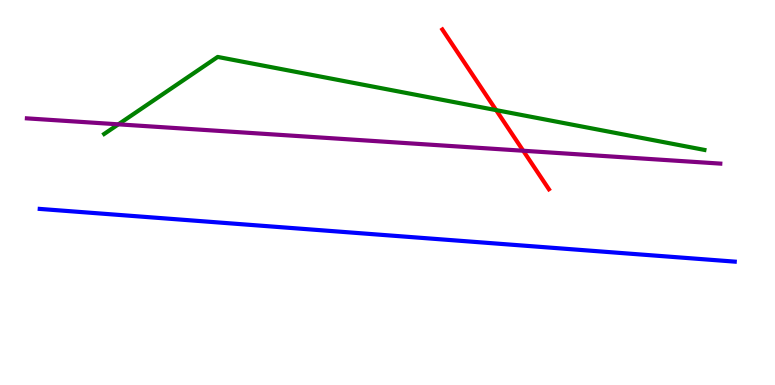[{'lines': ['blue', 'red'], 'intersections': []}, {'lines': ['green', 'red'], 'intersections': [{'x': 6.4, 'y': 7.14}]}, {'lines': ['purple', 'red'], 'intersections': [{'x': 6.75, 'y': 6.08}]}, {'lines': ['blue', 'green'], 'intersections': []}, {'lines': ['blue', 'purple'], 'intersections': []}, {'lines': ['green', 'purple'], 'intersections': [{'x': 1.53, 'y': 6.77}]}]